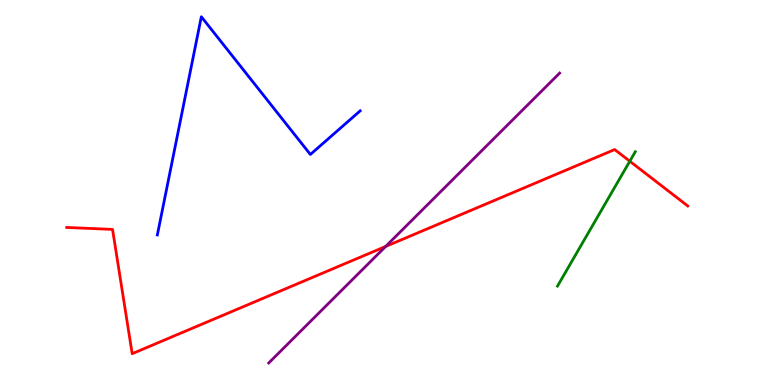[{'lines': ['blue', 'red'], 'intersections': []}, {'lines': ['green', 'red'], 'intersections': [{'x': 8.13, 'y': 5.81}]}, {'lines': ['purple', 'red'], 'intersections': [{'x': 4.98, 'y': 3.6}]}, {'lines': ['blue', 'green'], 'intersections': []}, {'lines': ['blue', 'purple'], 'intersections': []}, {'lines': ['green', 'purple'], 'intersections': []}]